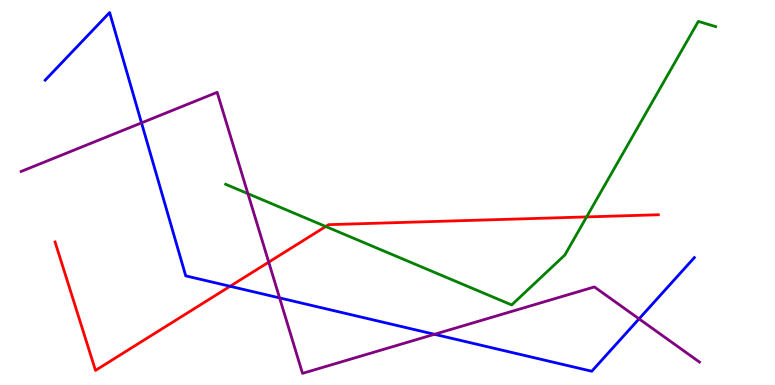[{'lines': ['blue', 'red'], 'intersections': [{'x': 2.97, 'y': 2.56}]}, {'lines': ['green', 'red'], 'intersections': [{'x': 4.2, 'y': 4.12}, {'x': 7.57, 'y': 4.37}]}, {'lines': ['purple', 'red'], 'intersections': [{'x': 3.47, 'y': 3.19}]}, {'lines': ['blue', 'green'], 'intersections': []}, {'lines': ['blue', 'purple'], 'intersections': [{'x': 1.83, 'y': 6.81}, {'x': 3.61, 'y': 2.26}, {'x': 5.61, 'y': 1.32}, {'x': 8.25, 'y': 1.72}]}, {'lines': ['green', 'purple'], 'intersections': [{'x': 3.2, 'y': 4.97}]}]